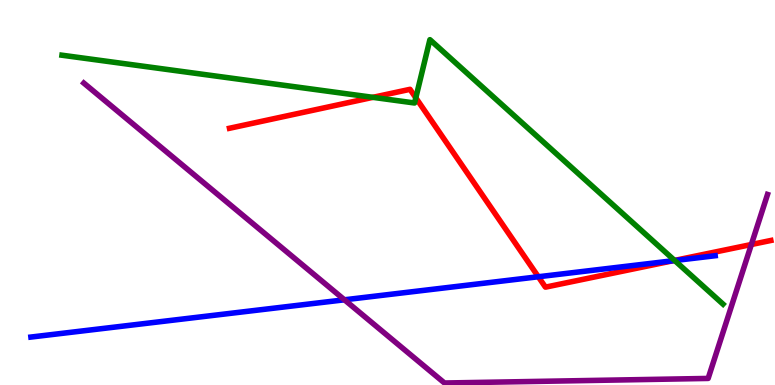[{'lines': ['blue', 'red'], 'intersections': [{'x': 6.95, 'y': 2.81}, {'x': 8.68, 'y': 3.23}]}, {'lines': ['green', 'red'], 'intersections': [{'x': 4.81, 'y': 7.47}, {'x': 5.37, 'y': 7.46}, {'x': 8.7, 'y': 3.24}]}, {'lines': ['purple', 'red'], 'intersections': [{'x': 9.7, 'y': 3.65}]}, {'lines': ['blue', 'green'], 'intersections': [{'x': 8.71, 'y': 3.23}]}, {'lines': ['blue', 'purple'], 'intersections': [{'x': 4.44, 'y': 2.21}]}, {'lines': ['green', 'purple'], 'intersections': []}]